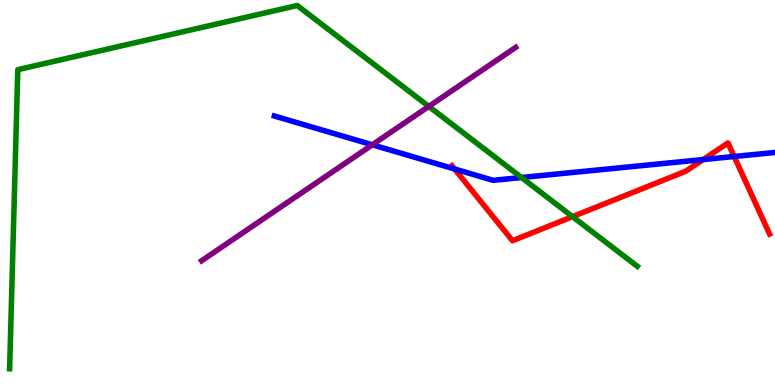[{'lines': ['blue', 'red'], 'intersections': [{'x': 5.87, 'y': 5.61}, {'x': 9.07, 'y': 5.86}, {'x': 9.47, 'y': 5.94}]}, {'lines': ['green', 'red'], 'intersections': [{'x': 7.39, 'y': 4.37}]}, {'lines': ['purple', 'red'], 'intersections': []}, {'lines': ['blue', 'green'], 'intersections': [{'x': 6.73, 'y': 5.39}]}, {'lines': ['blue', 'purple'], 'intersections': [{'x': 4.8, 'y': 6.24}]}, {'lines': ['green', 'purple'], 'intersections': [{'x': 5.53, 'y': 7.24}]}]